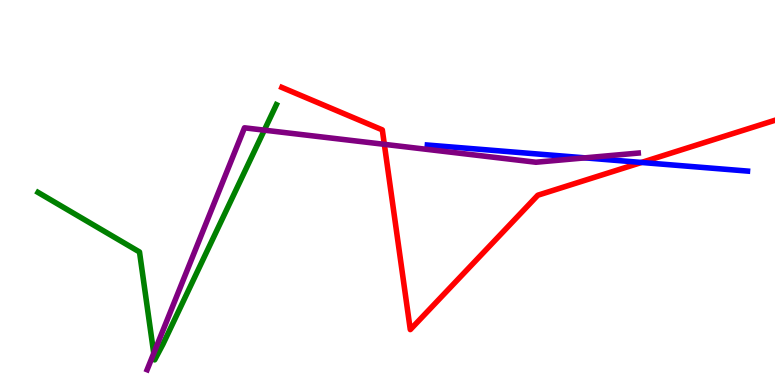[{'lines': ['blue', 'red'], 'intersections': [{'x': 8.28, 'y': 5.78}]}, {'lines': ['green', 'red'], 'intersections': []}, {'lines': ['purple', 'red'], 'intersections': [{'x': 4.96, 'y': 6.25}]}, {'lines': ['blue', 'green'], 'intersections': []}, {'lines': ['blue', 'purple'], 'intersections': [{'x': 7.55, 'y': 5.9}]}, {'lines': ['green', 'purple'], 'intersections': [{'x': 1.98, 'y': 0.823}, {'x': 3.41, 'y': 6.62}]}]